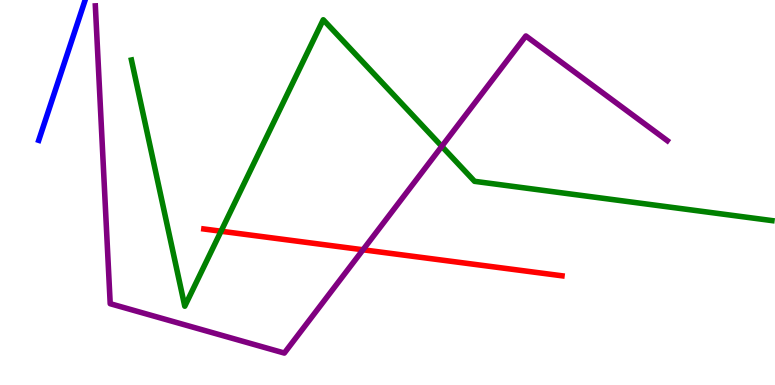[{'lines': ['blue', 'red'], 'intersections': []}, {'lines': ['green', 'red'], 'intersections': [{'x': 2.85, 'y': 3.99}]}, {'lines': ['purple', 'red'], 'intersections': [{'x': 4.68, 'y': 3.51}]}, {'lines': ['blue', 'green'], 'intersections': []}, {'lines': ['blue', 'purple'], 'intersections': []}, {'lines': ['green', 'purple'], 'intersections': [{'x': 5.7, 'y': 6.2}]}]